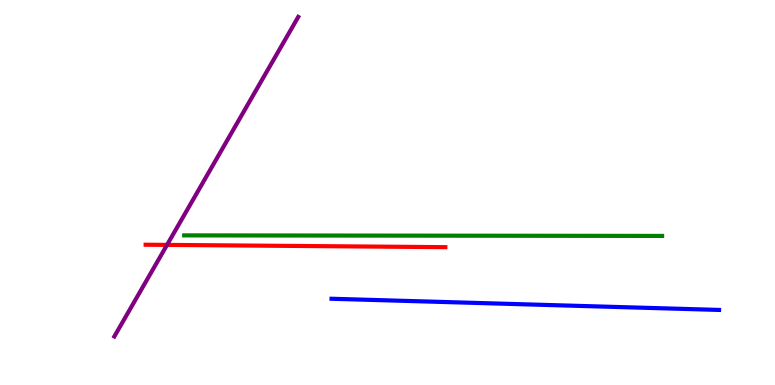[{'lines': ['blue', 'red'], 'intersections': []}, {'lines': ['green', 'red'], 'intersections': []}, {'lines': ['purple', 'red'], 'intersections': [{'x': 2.16, 'y': 3.64}]}, {'lines': ['blue', 'green'], 'intersections': []}, {'lines': ['blue', 'purple'], 'intersections': []}, {'lines': ['green', 'purple'], 'intersections': []}]